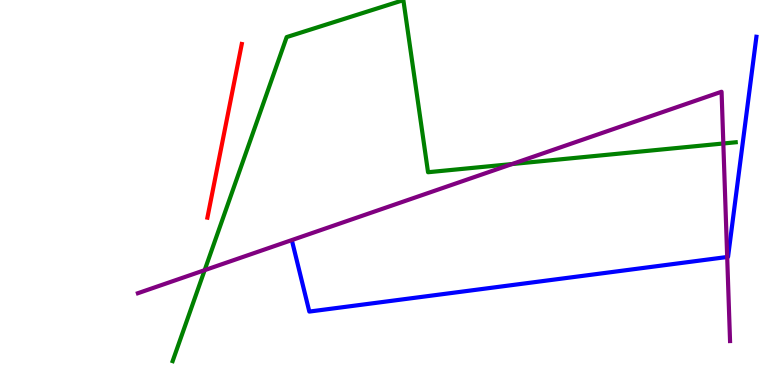[{'lines': ['blue', 'red'], 'intersections': []}, {'lines': ['green', 'red'], 'intersections': []}, {'lines': ['purple', 'red'], 'intersections': []}, {'lines': ['blue', 'green'], 'intersections': []}, {'lines': ['blue', 'purple'], 'intersections': [{'x': 9.38, 'y': 3.32}]}, {'lines': ['green', 'purple'], 'intersections': [{'x': 2.64, 'y': 2.98}, {'x': 6.61, 'y': 5.74}, {'x': 9.33, 'y': 6.27}]}]